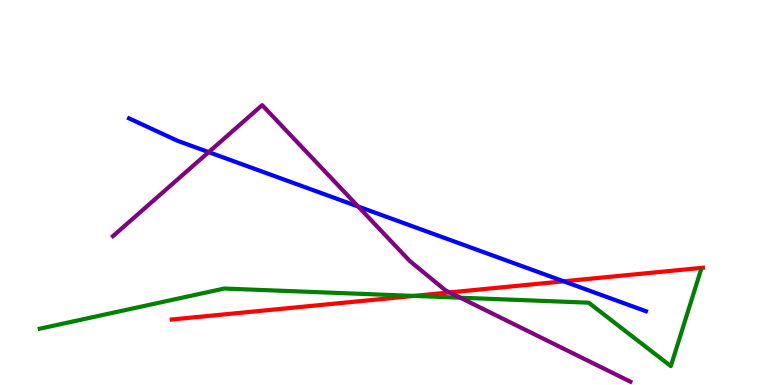[{'lines': ['blue', 'red'], 'intersections': [{'x': 7.27, 'y': 2.69}]}, {'lines': ['green', 'red'], 'intersections': [{'x': 5.34, 'y': 2.31}]}, {'lines': ['purple', 'red'], 'intersections': [{'x': 5.8, 'y': 2.4}]}, {'lines': ['blue', 'green'], 'intersections': []}, {'lines': ['blue', 'purple'], 'intersections': [{'x': 2.69, 'y': 6.05}, {'x': 4.62, 'y': 4.64}]}, {'lines': ['green', 'purple'], 'intersections': [{'x': 5.94, 'y': 2.27}]}]